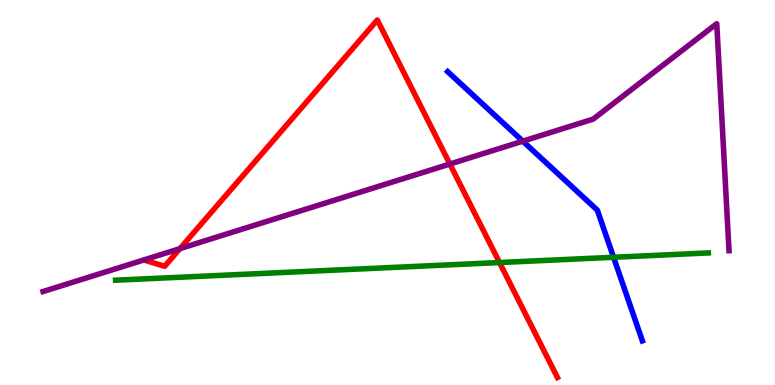[{'lines': ['blue', 'red'], 'intersections': []}, {'lines': ['green', 'red'], 'intersections': [{'x': 6.45, 'y': 3.18}]}, {'lines': ['purple', 'red'], 'intersections': [{'x': 2.32, 'y': 3.54}, {'x': 5.8, 'y': 5.74}]}, {'lines': ['blue', 'green'], 'intersections': [{'x': 7.92, 'y': 3.32}]}, {'lines': ['blue', 'purple'], 'intersections': [{'x': 6.75, 'y': 6.33}]}, {'lines': ['green', 'purple'], 'intersections': []}]